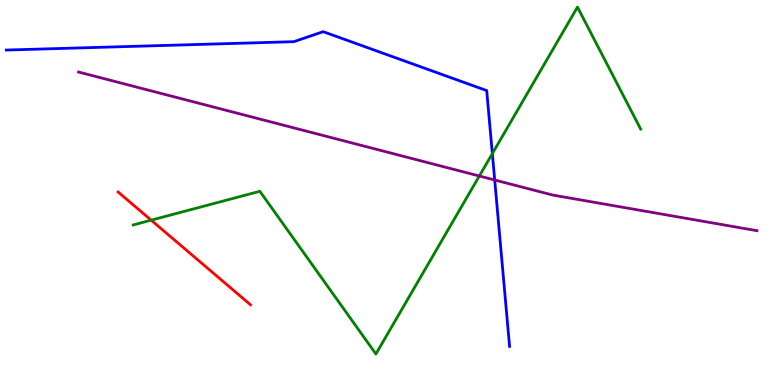[{'lines': ['blue', 'red'], 'intersections': []}, {'lines': ['green', 'red'], 'intersections': [{'x': 1.95, 'y': 4.28}]}, {'lines': ['purple', 'red'], 'intersections': []}, {'lines': ['blue', 'green'], 'intersections': [{'x': 6.35, 'y': 6.01}]}, {'lines': ['blue', 'purple'], 'intersections': [{'x': 6.38, 'y': 5.32}]}, {'lines': ['green', 'purple'], 'intersections': [{'x': 6.18, 'y': 5.43}]}]